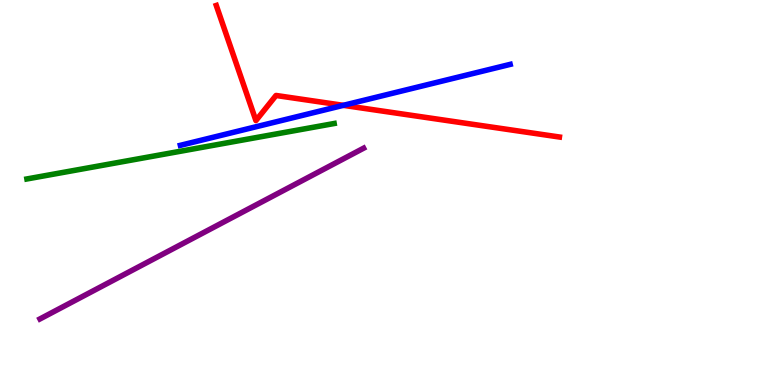[{'lines': ['blue', 'red'], 'intersections': [{'x': 4.43, 'y': 7.26}]}, {'lines': ['green', 'red'], 'intersections': []}, {'lines': ['purple', 'red'], 'intersections': []}, {'lines': ['blue', 'green'], 'intersections': []}, {'lines': ['blue', 'purple'], 'intersections': []}, {'lines': ['green', 'purple'], 'intersections': []}]